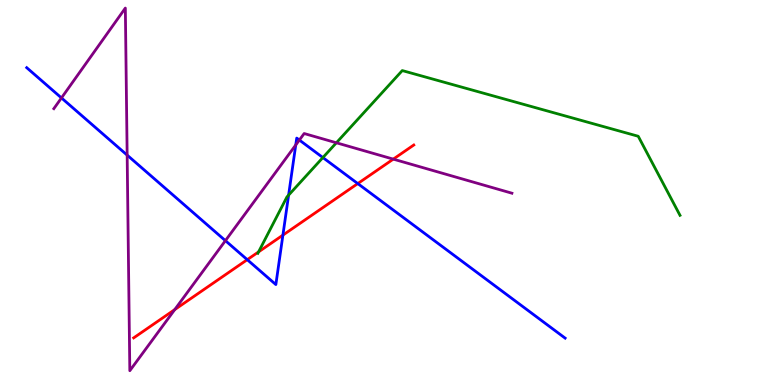[{'lines': ['blue', 'red'], 'intersections': [{'x': 3.19, 'y': 3.26}, {'x': 3.65, 'y': 3.89}, {'x': 4.62, 'y': 5.23}]}, {'lines': ['green', 'red'], 'intersections': [{'x': 3.34, 'y': 3.46}]}, {'lines': ['purple', 'red'], 'intersections': [{'x': 2.25, 'y': 1.96}, {'x': 5.07, 'y': 5.87}]}, {'lines': ['blue', 'green'], 'intersections': [{'x': 3.72, 'y': 4.93}, {'x': 4.17, 'y': 5.91}]}, {'lines': ['blue', 'purple'], 'intersections': [{'x': 0.793, 'y': 7.46}, {'x': 1.64, 'y': 5.97}, {'x': 2.91, 'y': 3.75}, {'x': 3.82, 'y': 6.23}, {'x': 3.86, 'y': 6.36}]}, {'lines': ['green', 'purple'], 'intersections': [{'x': 4.34, 'y': 6.29}]}]